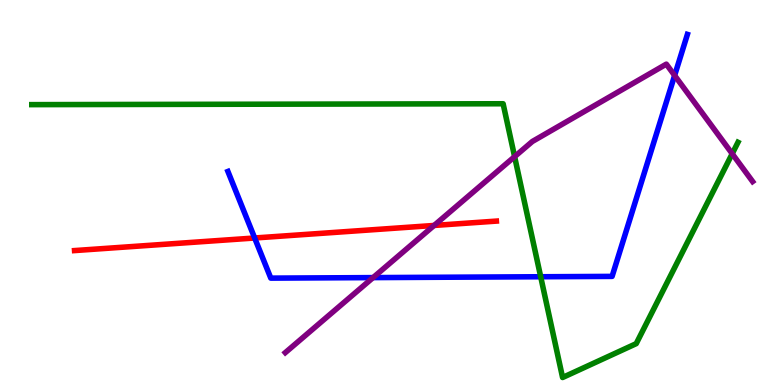[{'lines': ['blue', 'red'], 'intersections': [{'x': 3.29, 'y': 3.82}]}, {'lines': ['green', 'red'], 'intersections': []}, {'lines': ['purple', 'red'], 'intersections': [{'x': 5.6, 'y': 4.14}]}, {'lines': ['blue', 'green'], 'intersections': [{'x': 6.98, 'y': 2.81}]}, {'lines': ['blue', 'purple'], 'intersections': [{'x': 4.81, 'y': 2.79}, {'x': 8.7, 'y': 8.04}]}, {'lines': ['green', 'purple'], 'intersections': [{'x': 6.64, 'y': 5.93}, {'x': 9.45, 'y': 6.01}]}]